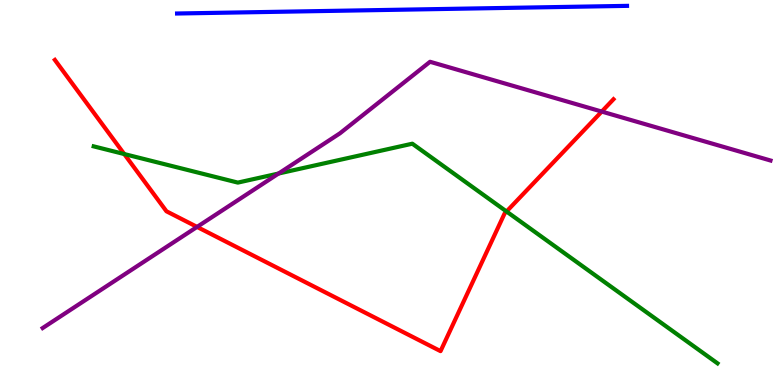[{'lines': ['blue', 'red'], 'intersections': []}, {'lines': ['green', 'red'], 'intersections': [{'x': 1.6, 'y': 6.0}, {'x': 6.54, 'y': 4.51}]}, {'lines': ['purple', 'red'], 'intersections': [{'x': 2.54, 'y': 4.11}, {'x': 7.76, 'y': 7.1}]}, {'lines': ['blue', 'green'], 'intersections': []}, {'lines': ['blue', 'purple'], 'intersections': []}, {'lines': ['green', 'purple'], 'intersections': [{'x': 3.59, 'y': 5.49}]}]